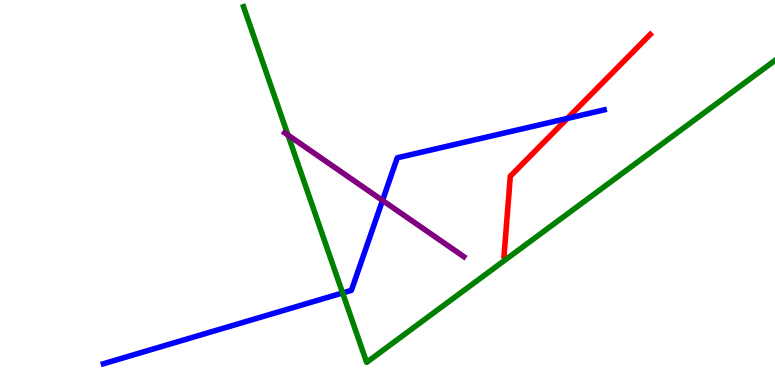[{'lines': ['blue', 'red'], 'intersections': [{'x': 7.32, 'y': 6.92}]}, {'lines': ['green', 'red'], 'intersections': []}, {'lines': ['purple', 'red'], 'intersections': []}, {'lines': ['blue', 'green'], 'intersections': [{'x': 4.42, 'y': 2.39}]}, {'lines': ['blue', 'purple'], 'intersections': [{'x': 4.94, 'y': 4.79}]}, {'lines': ['green', 'purple'], 'intersections': [{'x': 3.72, 'y': 6.49}]}]